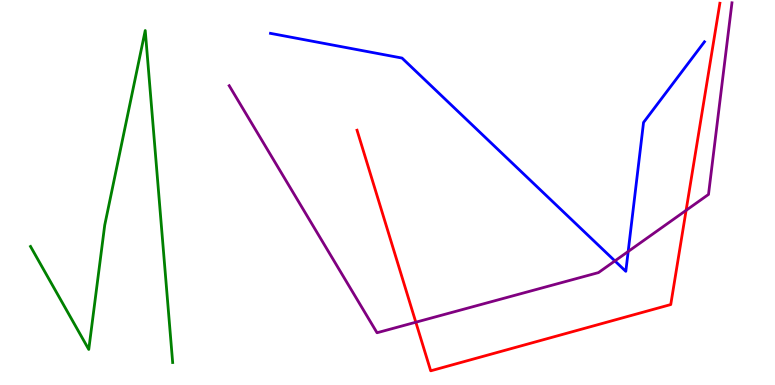[{'lines': ['blue', 'red'], 'intersections': []}, {'lines': ['green', 'red'], 'intersections': []}, {'lines': ['purple', 'red'], 'intersections': [{'x': 5.37, 'y': 1.63}, {'x': 8.85, 'y': 4.54}]}, {'lines': ['blue', 'green'], 'intersections': []}, {'lines': ['blue', 'purple'], 'intersections': [{'x': 7.93, 'y': 3.22}, {'x': 8.11, 'y': 3.47}]}, {'lines': ['green', 'purple'], 'intersections': []}]